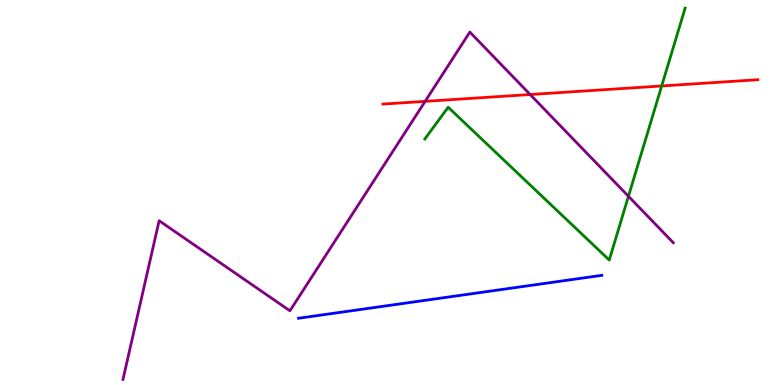[{'lines': ['blue', 'red'], 'intersections': []}, {'lines': ['green', 'red'], 'intersections': [{'x': 8.54, 'y': 7.77}]}, {'lines': ['purple', 'red'], 'intersections': [{'x': 5.49, 'y': 7.37}, {'x': 6.84, 'y': 7.55}]}, {'lines': ['blue', 'green'], 'intersections': []}, {'lines': ['blue', 'purple'], 'intersections': []}, {'lines': ['green', 'purple'], 'intersections': [{'x': 8.11, 'y': 4.9}]}]